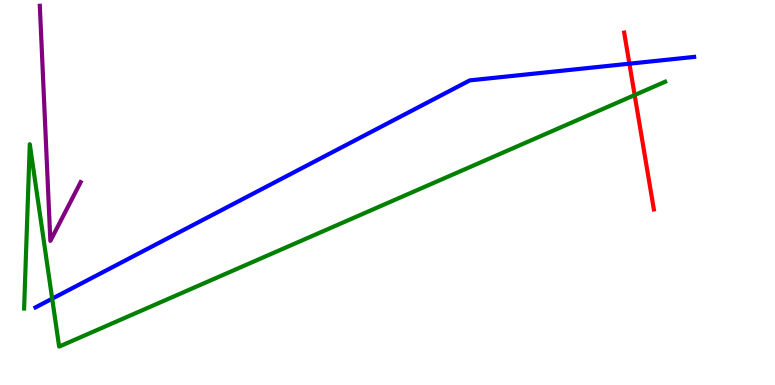[{'lines': ['blue', 'red'], 'intersections': [{'x': 8.12, 'y': 8.35}]}, {'lines': ['green', 'red'], 'intersections': [{'x': 8.19, 'y': 7.53}]}, {'lines': ['purple', 'red'], 'intersections': []}, {'lines': ['blue', 'green'], 'intersections': [{'x': 0.673, 'y': 2.24}]}, {'lines': ['blue', 'purple'], 'intersections': []}, {'lines': ['green', 'purple'], 'intersections': []}]